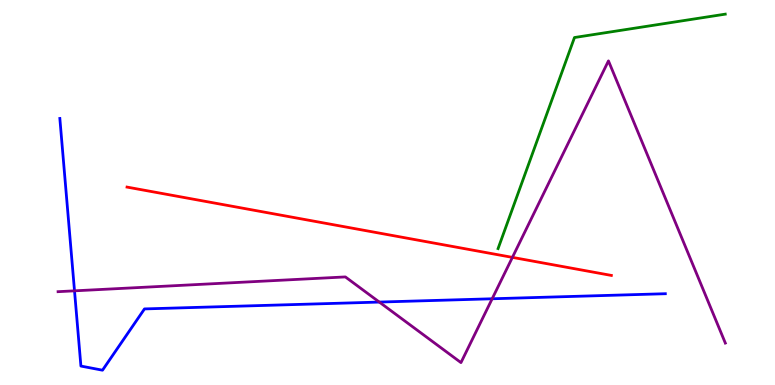[{'lines': ['blue', 'red'], 'intersections': []}, {'lines': ['green', 'red'], 'intersections': []}, {'lines': ['purple', 'red'], 'intersections': [{'x': 6.61, 'y': 3.31}]}, {'lines': ['blue', 'green'], 'intersections': []}, {'lines': ['blue', 'purple'], 'intersections': [{'x': 0.961, 'y': 2.45}, {'x': 4.89, 'y': 2.15}, {'x': 6.35, 'y': 2.24}]}, {'lines': ['green', 'purple'], 'intersections': []}]